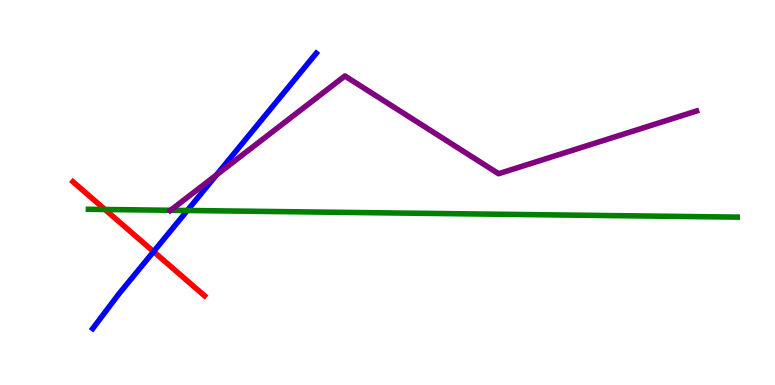[{'lines': ['blue', 'red'], 'intersections': [{'x': 1.98, 'y': 3.46}]}, {'lines': ['green', 'red'], 'intersections': [{'x': 1.35, 'y': 4.56}]}, {'lines': ['purple', 'red'], 'intersections': []}, {'lines': ['blue', 'green'], 'intersections': [{'x': 2.42, 'y': 4.53}]}, {'lines': ['blue', 'purple'], 'intersections': [{'x': 2.79, 'y': 5.46}]}, {'lines': ['green', 'purple'], 'intersections': [{'x': 2.2, 'y': 4.54}]}]